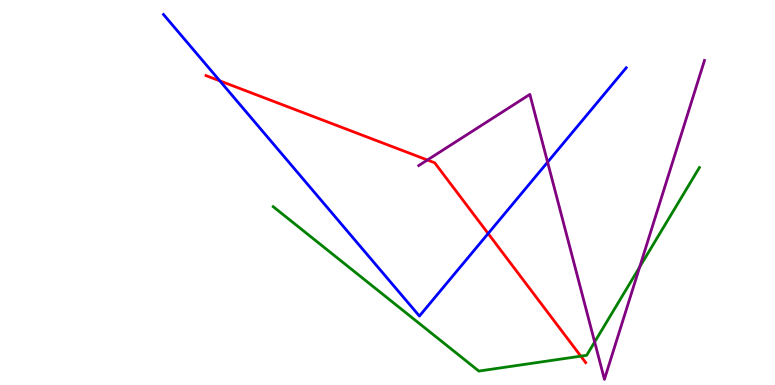[{'lines': ['blue', 'red'], 'intersections': [{'x': 2.84, 'y': 7.9}, {'x': 6.3, 'y': 3.93}]}, {'lines': ['green', 'red'], 'intersections': [{'x': 7.49, 'y': 0.749}]}, {'lines': ['purple', 'red'], 'intersections': [{'x': 5.51, 'y': 5.84}]}, {'lines': ['blue', 'green'], 'intersections': []}, {'lines': ['blue', 'purple'], 'intersections': [{'x': 7.07, 'y': 5.79}]}, {'lines': ['green', 'purple'], 'intersections': [{'x': 7.67, 'y': 1.12}, {'x': 8.25, 'y': 3.06}]}]